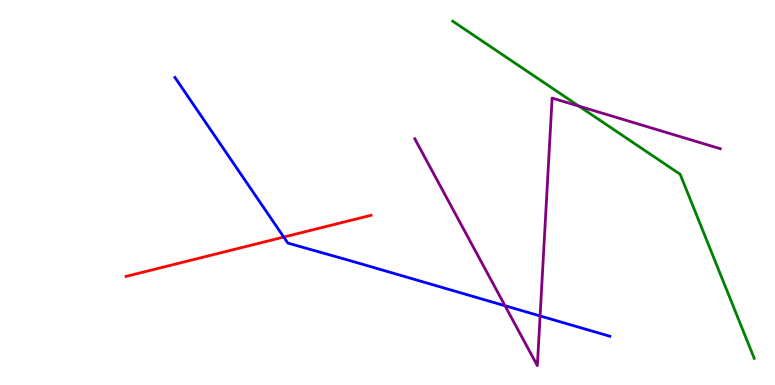[{'lines': ['blue', 'red'], 'intersections': [{'x': 3.66, 'y': 3.84}]}, {'lines': ['green', 'red'], 'intersections': []}, {'lines': ['purple', 'red'], 'intersections': []}, {'lines': ['blue', 'green'], 'intersections': []}, {'lines': ['blue', 'purple'], 'intersections': [{'x': 6.52, 'y': 2.06}, {'x': 6.97, 'y': 1.79}]}, {'lines': ['green', 'purple'], 'intersections': [{'x': 7.47, 'y': 7.24}]}]